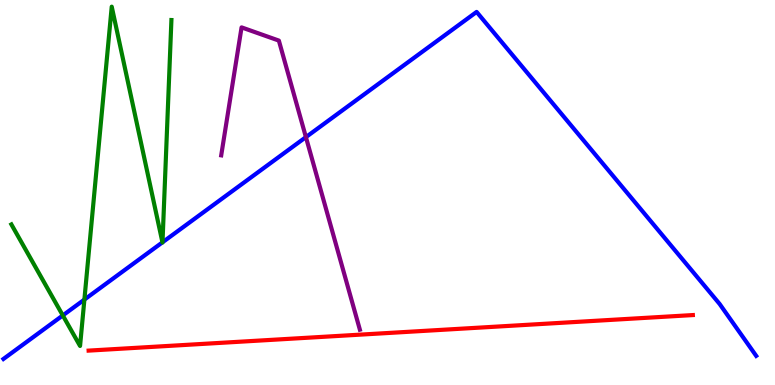[{'lines': ['blue', 'red'], 'intersections': []}, {'lines': ['green', 'red'], 'intersections': []}, {'lines': ['purple', 'red'], 'intersections': []}, {'lines': ['blue', 'green'], 'intersections': [{'x': 0.81, 'y': 1.81}, {'x': 1.09, 'y': 2.22}, {'x': 2.1, 'y': 3.71}, {'x': 2.1, 'y': 3.71}]}, {'lines': ['blue', 'purple'], 'intersections': [{'x': 3.95, 'y': 6.44}]}, {'lines': ['green', 'purple'], 'intersections': []}]